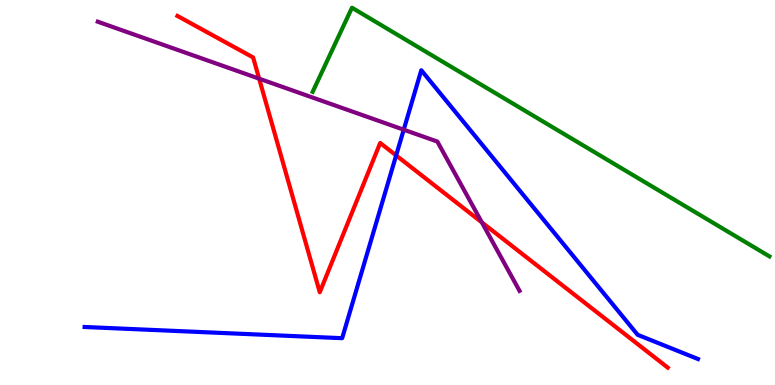[{'lines': ['blue', 'red'], 'intersections': [{'x': 5.11, 'y': 5.96}]}, {'lines': ['green', 'red'], 'intersections': []}, {'lines': ['purple', 'red'], 'intersections': [{'x': 3.34, 'y': 7.96}, {'x': 6.22, 'y': 4.22}]}, {'lines': ['blue', 'green'], 'intersections': []}, {'lines': ['blue', 'purple'], 'intersections': [{'x': 5.21, 'y': 6.63}]}, {'lines': ['green', 'purple'], 'intersections': []}]